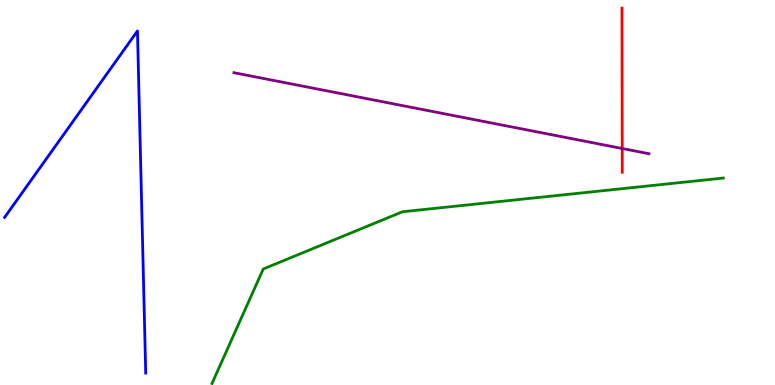[{'lines': ['blue', 'red'], 'intersections': []}, {'lines': ['green', 'red'], 'intersections': []}, {'lines': ['purple', 'red'], 'intersections': [{'x': 8.03, 'y': 6.14}]}, {'lines': ['blue', 'green'], 'intersections': []}, {'lines': ['blue', 'purple'], 'intersections': []}, {'lines': ['green', 'purple'], 'intersections': []}]